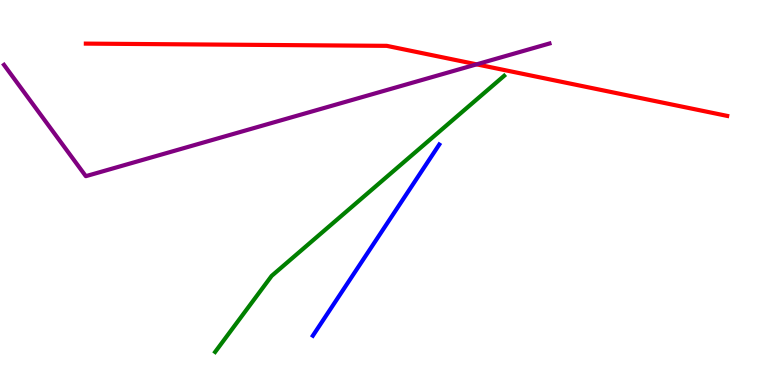[{'lines': ['blue', 'red'], 'intersections': []}, {'lines': ['green', 'red'], 'intersections': []}, {'lines': ['purple', 'red'], 'intersections': [{'x': 6.15, 'y': 8.33}]}, {'lines': ['blue', 'green'], 'intersections': []}, {'lines': ['blue', 'purple'], 'intersections': []}, {'lines': ['green', 'purple'], 'intersections': []}]